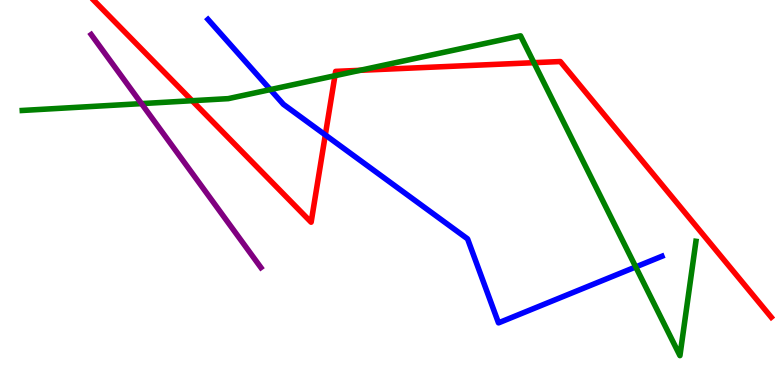[{'lines': ['blue', 'red'], 'intersections': [{'x': 4.2, 'y': 6.5}]}, {'lines': ['green', 'red'], 'intersections': [{'x': 2.48, 'y': 7.38}, {'x': 4.32, 'y': 8.03}, {'x': 4.65, 'y': 8.17}, {'x': 6.89, 'y': 8.37}]}, {'lines': ['purple', 'red'], 'intersections': []}, {'lines': ['blue', 'green'], 'intersections': [{'x': 3.49, 'y': 7.67}, {'x': 8.2, 'y': 3.07}]}, {'lines': ['blue', 'purple'], 'intersections': []}, {'lines': ['green', 'purple'], 'intersections': [{'x': 1.83, 'y': 7.31}]}]